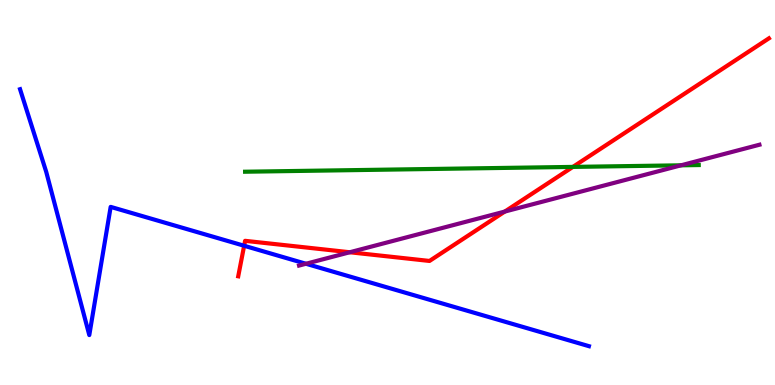[{'lines': ['blue', 'red'], 'intersections': [{'x': 3.15, 'y': 3.62}]}, {'lines': ['green', 'red'], 'intersections': [{'x': 7.39, 'y': 5.66}]}, {'lines': ['purple', 'red'], 'intersections': [{'x': 4.51, 'y': 3.45}, {'x': 6.51, 'y': 4.5}]}, {'lines': ['blue', 'green'], 'intersections': []}, {'lines': ['blue', 'purple'], 'intersections': [{'x': 3.95, 'y': 3.15}]}, {'lines': ['green', 'purple'], 'intersections': [{'x': 8.79, 'y': 5.71}]}]